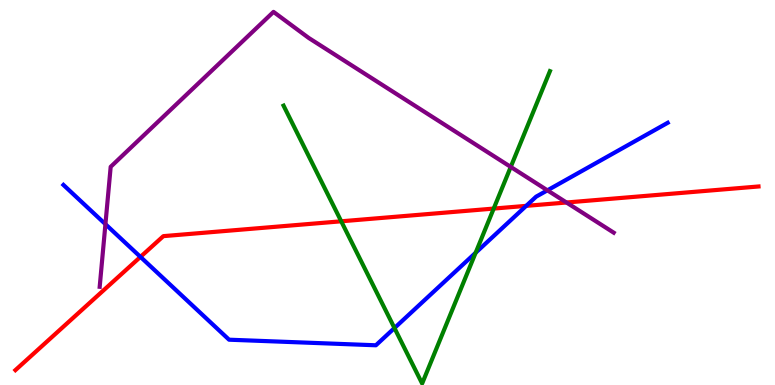[{'lines': ['blue', 'red'], 'intersections': [{'x': 1.81, 'y': 3.33}, {'x': 6.79, 'y': 4.65}]}, {'lines': ['green', 'red'], 'intersections': [{'x': 4.4, 'y': 4.25}, {'x': 6.37, 'y': 4.58}]}, {'lines': ['purple', 'red'], 'intersections': [{'x': 7.31, 'y': 4.74}]}, {'lines': ['blue', 'green'], 'intersections': [{'x': 5.09, 'y': 1.48}, {'x': 6.14, 'y': 3.43}]}, {'lines': ['blue', 'purple'], 'intersections': [{'x': 1.36, 'y': 4.18}, {'x': 7.06, 'y': 5.06}]}, {'lines': ['green', 'purple'], 'intersections': [{'x': 6.59, 'y': 5.66}]}]